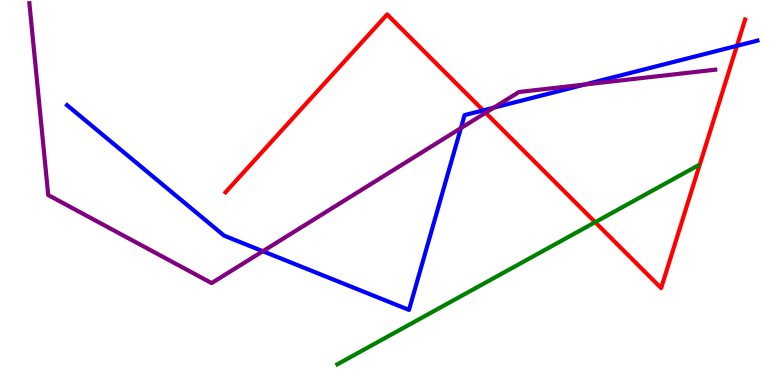[{'lines': ['blue', 'red'], 'intersections': [{'x': 6.23, 'y': 7.13}, {'x': 9.51, 'y': 8.81}]}, {'lines': ['green', 'red'], 'intersections': [{'x': 7.68, 'y': 4.23}]}, {'lines': ['purple', 'red'], 'intersections': [{'x': 6.27, 'y': 7.07}]}, {'lines': ['blue', 'green'], 'intersections': []}, {'lines': ['blue', 'purple'], 'intersections': [{'x': 3.39, 'y': 3.47}, {'x': 5.95, 'y': 6.67}, {'x': 6.37, 'y': 7.2}, {'x': 7.55, 'y': 7.8}]}, {'lines': ['green', 'purple'], 'intersections': []}]